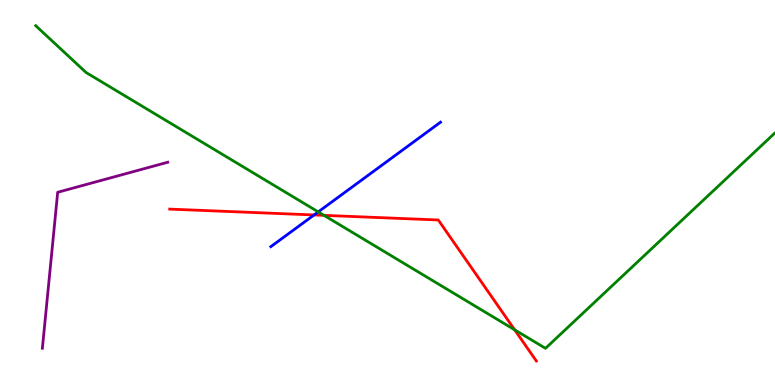[{'lines': ['blue', 'red'], 'intersections': [{'x': 4.05, 'y': 4.42}]}, {'lines': ['green', 'red'], 'intersections': [{'x': 4.18, 'y': 4.41}, {'x': 6.64, 'y': 1.43}]}, {'lines': ['purple', 'red'], 'intersections': []}, {'lines': ['blue', 'green'], 'intersections': [{'x': 4.11, 'y': 4.5}]}, {'lines': ['blue', 'purple'], 'intersections': []}, {'lines': ['green', 'purple'], 'intersections': []}]